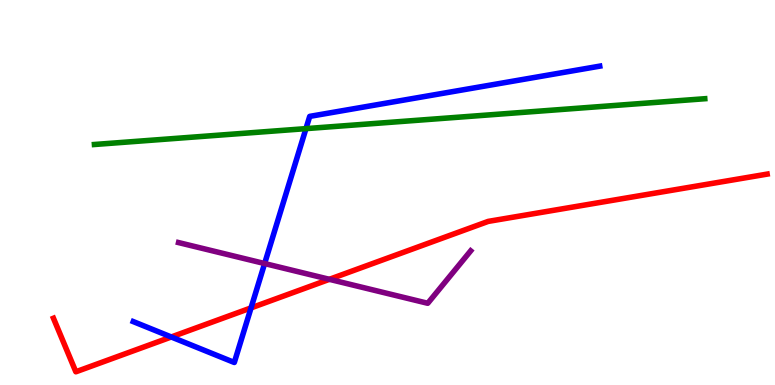[{'lines': ['blue', 'red'], 'intersections': [{'x': 2.21, 'y': 1.25}, {'x': 3.24, 'y': 2.0}]}, {'lines': ['green', 'red'], 'intersections': []}, {'lines': ['purple', 'red'], 'intersections': [{'x': 4.25, 'y': 2.74}]}, {'lines': ['blue', 'green'], 'intersections': [{'x': 3.95, 'y': 6.66}]}, {'lines': ['blue', 'purple'], 'intersections': [{'x': 3.41, 'y': 3.15}]}, {'lines': ['green', 'purple'], 'intersections': []}]